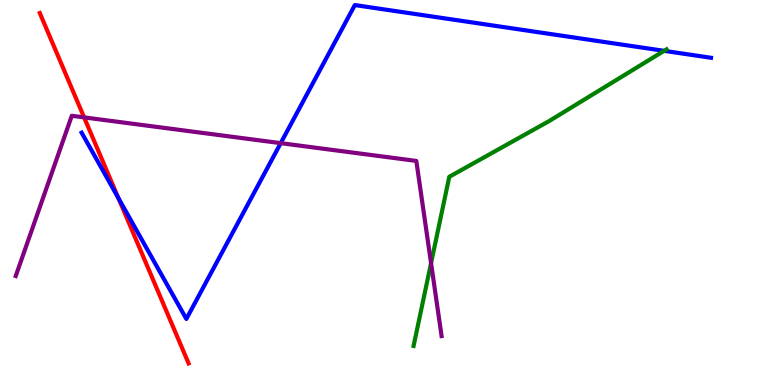[{'lines': ['blue', 'red'], 'intersections': [{'x': 1.53, 'y': 4.86}]}, {'lines': ['green', 'red'], 'intersections': []}, {'lines': ['purple', 'red'], 'intersections': [{'x': 1.09, 'y': 6.95}]}, {'lines': ['blue', 'green'], 'intersections': [{'x': 8.57, 'y': 8.68}]}, {'lines': ['blue', 'purple'], 'intersections': [{'x': 3.62, 'y': 6.28}]}, {'lines': ['green', 'purple'], 'intersections': [{'x': 5.56, 'y': 3.17}]}]